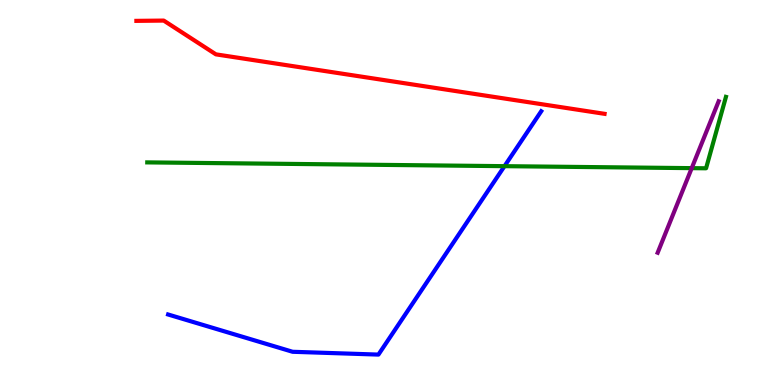[{'lines': ['blue', 'red'], 'intersections': []}, {'lines': ['green', 'red'], 'intersections': []}, {'lines': ['purple', 'red'], 'intersections': []}, {'lines': ['blue', 'green'], 'intersections': [{'x': 6.51, 'y': 5.68}]}, {'lines': ['blue', 'purple'], 'intersections': []}, {'lines': ['green', 'purple'], 'intersections': [{'x': 8.93, 'y': 5.63}]}]